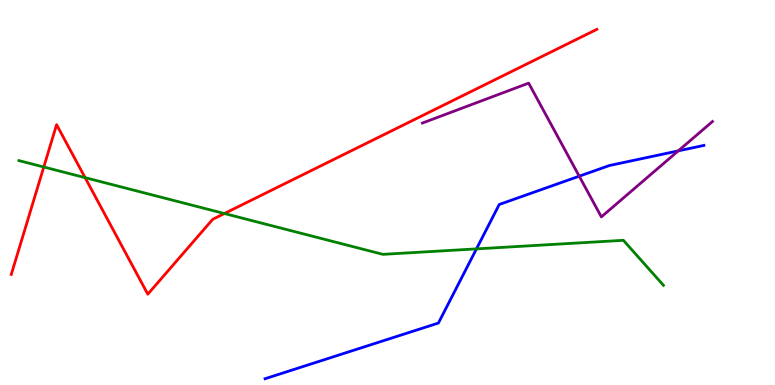[{'lines': ['blue', 'red'], 'intersections': []}, {'lines': ['green', 'red'], 'intersections': [{'x': 0.565, 'y': 5.66}, {'x': 1.1, 'y': 5.39}, {'x': 2.9, 'y': 4.45}]}, {'lines': ['purple', 'red'], 'intersections': []}, {'lines': ['blue', 'green'], 'intersections': [{'x': 6.15, 'y': 3.54}]}, {'lines': ['blue', 'purple'], 'intersections': [{'x': 7.47, 'y': 5.42}, {'x': 8.75, 'y': 6.08}]}, {'lines': ['green', 'purple'], 'intersections': []}]